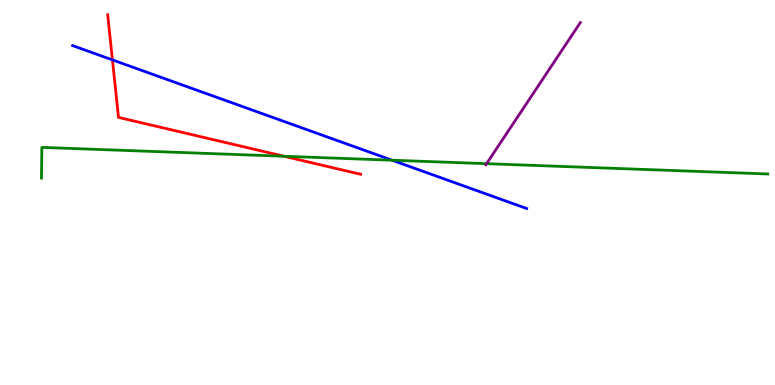[{'lines': ['blue', 'red'], 'intersections': [{'x': 1.45, 'y': 8.44}]}, {'lines': ['green', 'red'], 'intersections': [{'x': 3.66, 'y': 5.94}]}, {'lines': ['purple', 'red'], 'intersections': []}, {'lines': ['blue', 'green'], 'intersections': [{'x': 5.06, 'y': 5.84}]}, {'lines': ['blue', 'purple'], 'intersections': []}, {'lines': ['green', 'purple'], 'intersections': [{'x': 6.28, 'y': 5.75}]}]